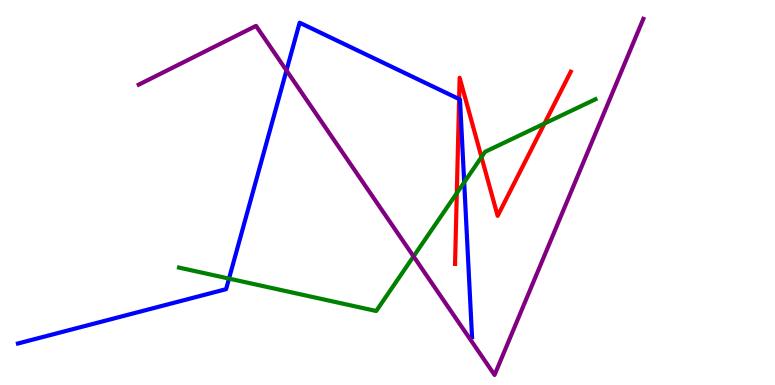[{'lines': ['blue', 'red'], 'intersections': [{'x': 5.92, 'y': 7.43}]}, {'lines': ['green', 'red'], 'intersections': [{'x': 5.89, 'y': 4.98}, {'x': 6.21, 'y': 5.92}, {'x': 7.03, 'y': 6.79}]}, {'lines': ['purple', 'red'], 'intersections': []}, {'lines': ['blue', 'green'], 'intersections': [{'x': 2.95, 'y': 2.76}, {'x': 5.99, 'y': 5.26}]}, {'lines': ['blue', 'purple'], 'intersections': [{'x': 3.7, 'y': 8.17}]}, {'lines': ['green', 'purple'], 'intersections': [{'x': 5.34, 'y': 3.34}]}]